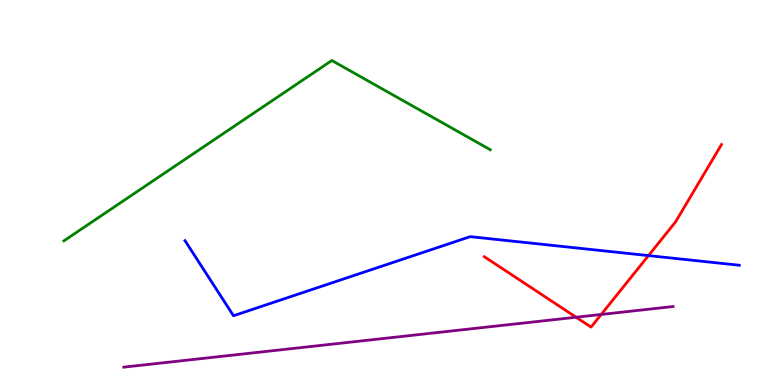[{'lines': ['blue', 'red'], 'intersections': [{'x': 8.37, 'y': 3.36}]}, {'lines': ['green', 'red'], 'intersections': []}, {'lines': ['purple', 'red'], 'intersections': [{'x': 7.43, 'y': 1.76}, {'x': 7.76, 'y': 1.83}]}, {'lines': ['blue', 'green'], 'intersections': []}, {'lines': ['blue', 'purple'], 'intersections': []}, {'lines': ['green', 'purple'], 'intersections': []}]